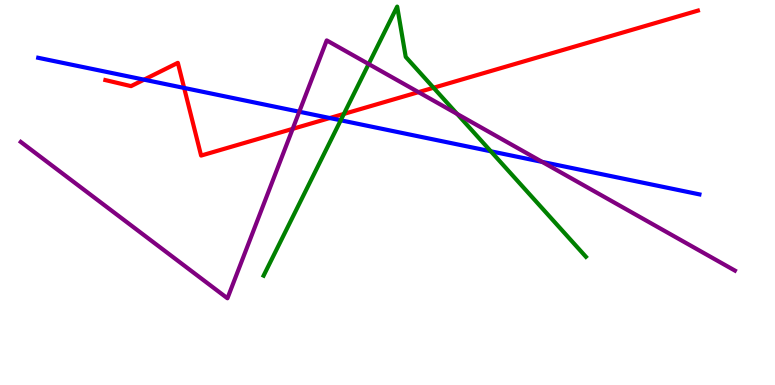[{'lines': ['blue', 'red'], 'intersections': [{'x': 1.86, 'y': 7.93}, {'x': 2.38, 'y': 7.72}, {'x': 4.26, 'y': 6.93}]}, {'lines': ['green', 'red'], 'intersections': [{'x': 4.44, 'y': 7.04}, {'x': 5.59, 'y': 7.72}]}, {'lines': ['purple', 'red'], 'intersections': [{'x': 3.78, 'y': 6.65}, {'x': 5.4, 'y': 7.61}]}, {'lines': ['blue', 'green'], 'intersections': [{'x': 4.4, 'y': 6.88}, {'x': 6.33, 'y': 6.07}]}, {'lines': ['blue', 'purple'], 'intersections': [{'x': 3.86, 'y': 7.1}, {'x': 7.0, 'y': 5.79}]}, {'lines': ['green', 'purple'], 'intersections': [{'x': 4.76, 'y': 8.34}, {'x': 5.9, 'y': 7.04}]}]